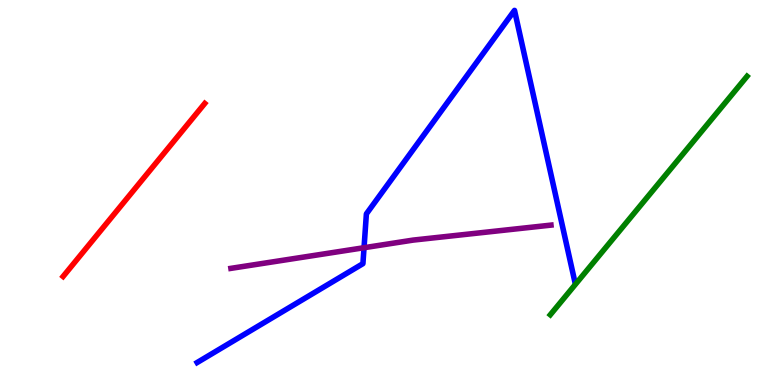[{'lines': ['blue', 'red'], 'intersections': []}, {'lines': ['green', 'red'], 'intersections': []}, {'lines': ['purple', 'red'], 'intersections': []}, {'lines': ['blue', 'green'], 'intersections': []}, {'lines': ['blue', 'purple'], 'intersections': [{'x': 4.7, 'y': 3.57}]}, {'lines': ['green', 'purple'], 'intersections': []}]